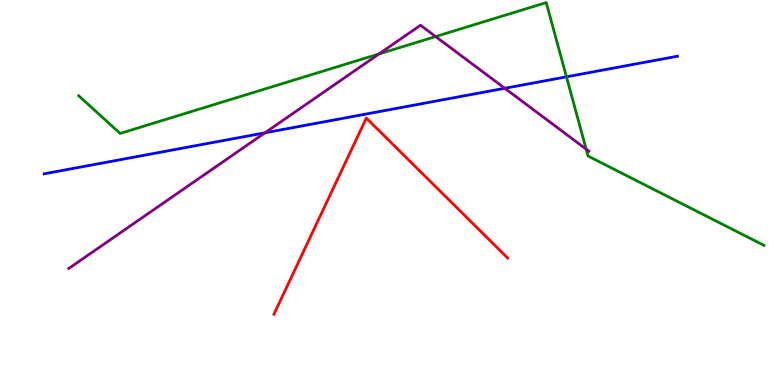[{'lines': ['blue', 'red'], 'intersections': []}, {'lines': ['green', 'red'], 'intersections': []}, {'lines': ['purple', 'red'], 'intersections': []}, {'lines': ['blue', 'green'], 'intersections': [{'x': 7.31, 'y': 8.0}]}, {'lines': ['blue', 'purple'], 'intersections': [{'x': 3.42, 'y': 6.55}, {'x': 6.51, 'y': 7.71}]}, {'lines': ['green', 'purple'], 'intersections': [{'x': 4.89, 'y': 8.6}, {'x': 5.62, 'y': 9.05}, {'x': 7.56, 'y': 6.13}]}]